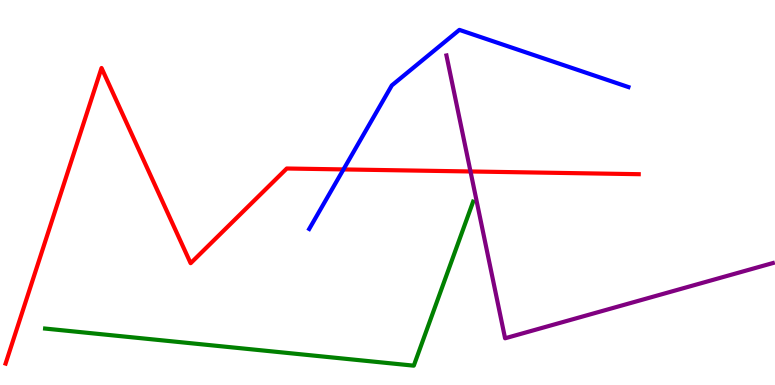[{'lines': ['blue', 'red'], 'intersections': [{'x': 4.43, 'y': 5.6}]}, {'lines': ['green', 'red'], 'intersections': []}, {'lines': ['purple', 'red'], 'intersections': [{'x': 6.07, 'y': 5.55}]}, {'lines': ['blue', 'green'], 'intersections': []}, {'lines': ['blue', 'purple'], 'intersections': []}, {'lines': ['green', 'purple'], 'intersections': []}]